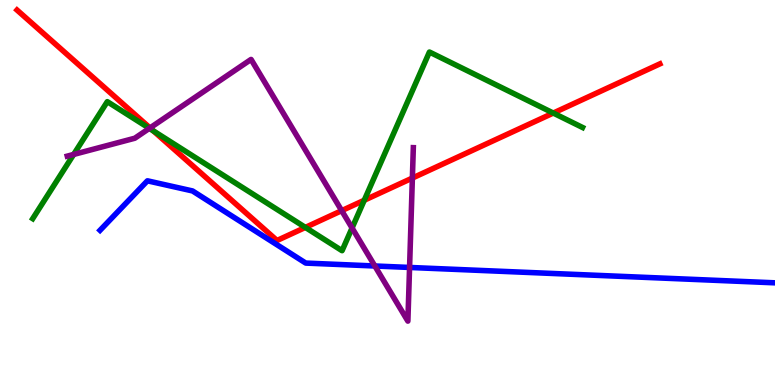[{'lines': ['blue', 'red'], 'intersections': []}, {'lines': ['green', 'red'], 'intersections': [{'x': 1.98, 'y': 6.6}, {'x': 3.94, 'y': 4.09}, {'x': 4.7, 'y': 4.8}, {'x': 7.14, 'y': 7.06}]}, {'lines': ['purple', 'red'], 'intersections': [{'x': 1.94, 'y': 6.68}, {'x': 4.41, 'y': 4.53}, {'x': 5.32, 'y': 5.38}]}, {'lines': ['blue', 'green'], 'intersections': []}, {'lines': ['blue', 'purple'], 'intersections': [{'x': 4.84, 'y': 3.09}, {'x': 5.28, 'y': 3.05}]}, {'lines': ['green', 'purple'], 'intersections': [{'x': 0.95, 'y': 5.99}, {'x': 1.93, 'y': 6.67}, {'x': 4.54, 'y': 4.08}]}]